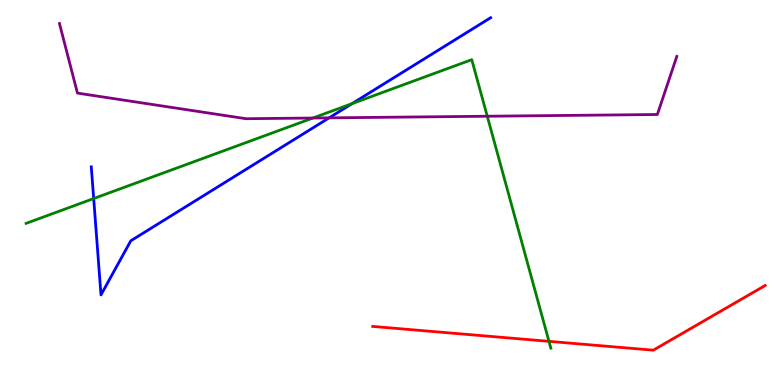[{'lines': ['blue', 'red'], 'intersections': []}, {'lines': ['green', 'red'], 'intersections': [{'x': 7.08, 'y': 1.13}]}, {'lines': ['purple', 'red'], 'intersections': []}, {'lines': ['blue', 'green'], 'intersections': [{'x': 1.21, 'y': 4.84}, {'x': 4.54, 'y': 7.31}]}, {'lines': ['blue', 'purple'], 'intersections': [{'x': 4.25, 'y': 6.94}]}, {'lines': ['green', 'purple'], 'intersections': [{'x': 4.04, 'y': 6.93}, {'x': 6.29, 'y': 6.98}]}]